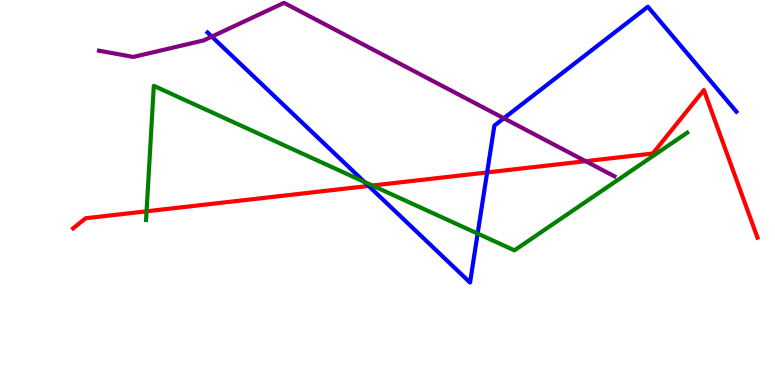[{'lines': ['blue', 'red'], 'intersections': [{'x': 4.76, 'y': 5.17}, {'x': 6.29, 'y': 5.52}]}, {'lines': ['green', 'red'], 'intersections': [{'x': 1.89, 'y': 4.51}, {'x': 4.8, 'y': 5.18}]}, {'lines': ['purple', 'red'], 'intersections': [{'x': 7.56, 'y': 5.81}]}, {'lines': ['blue', 'green'], 'intersections': [{'x': 4.7, 'y': 5.27}, {'x': 6.16, 'y': 3.93}]}, {'lines': ['blue', 'purple'], 'intersections': [{'x': 2.73, 'y': 9.05}, {'x': 6.5, 'y': 6.93}]}, {'lines': ['green', 'purple'], 'intersections': []}]